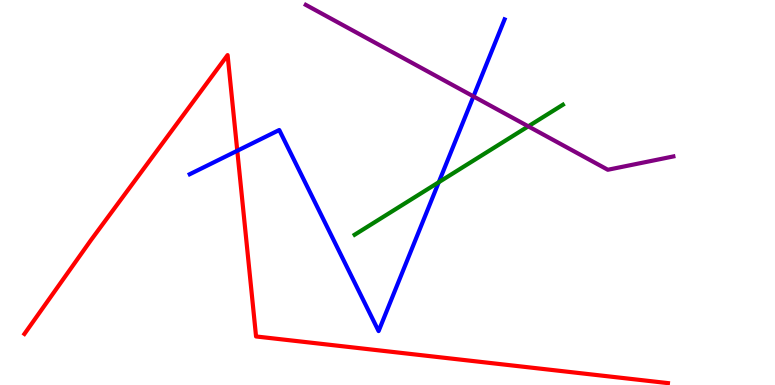[{'lines': ['blue', 'red'], 'intersections': [{'x': 3.06, 'y': 6.08}]}, {'lines': ['green', 'red'], 'intersections': []}, {'lines': ['purple', 'red'], 'intersections': []}, {'lines': ['blue', 'green'], 'intersections': [{'x': 5.66, 'y': 5.27}]}, {'lines': ['blue', 'purple'], 'intersections': [{'x': 6.11, 'y': 7.5}]}, {'lines': ['green', 'purple'], 'intersections': [{'x': 6.82, 'y': 6.72}]}]